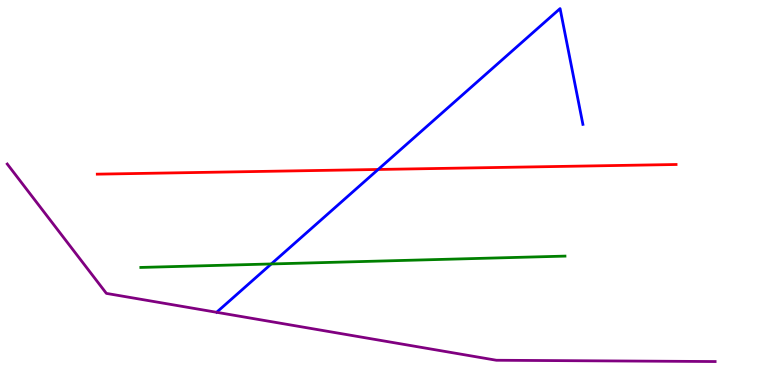[{'lines': ['blue', 'red'], 'intersections': [{'x': 4.88, 'y': 5.6}]}, {'lines': ['green', 'red'], 'intersections': []}, {'lines': ['purple', 'red'], 'intersections': []}, {'lines': ['blue', 'green'], 'intersections': [{'x': 3.5, 'y': 3.14}]}, {'lines': ['blue', 'purple'], 'intersections': []}, {'lines': ['green', 'purple'], 'intersections': []}]